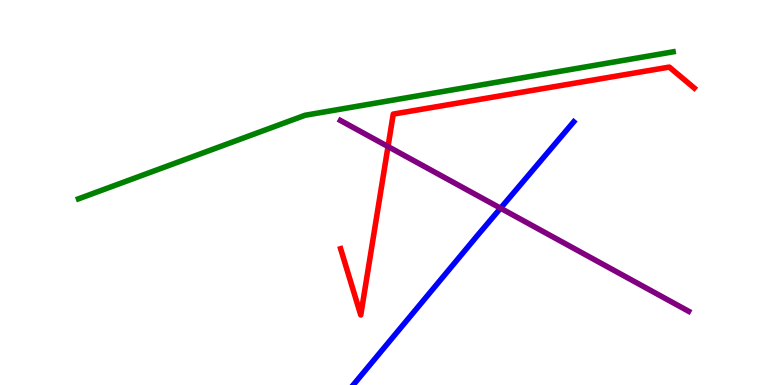[{'lines': ['blue', 'red'], 'intersections': []}, {'lines': ['green', 'red'], 'intersections': []}, {'lines': ['purple', 'red'], 'intersections': [{'x': 5.01, 'y': 6.19}]}, {'lines': ['blue', 'green'], 'intersections': []}, {'lines': ['blue', 'purple'], 'intersections': [{'x': 6.46, 'y': 4.59}]}, {'lines': ['green', 'purple'], 'intersections': []}]